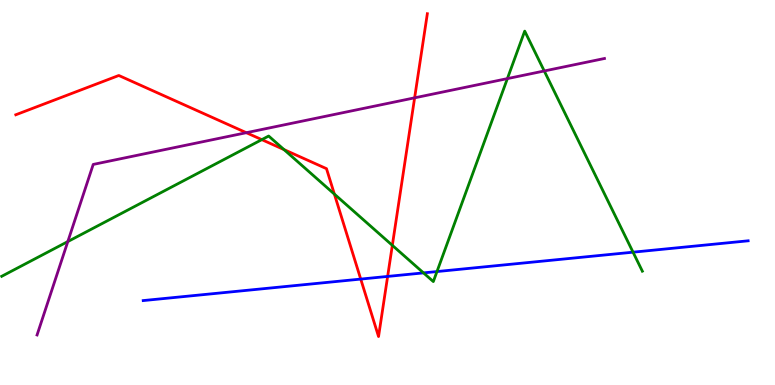[{'lines': ['blue', 'red'], 'intersections': [{'x': 4.65, 'y': 2.75}, {'x': 5.0, 'y': 2.82}]}, {'lines': ['green', 'red'], 'intersections': [{'x': 3.38, 'y': 6.37}, {'x': 3.67, 'y': 6.11}, {'x': 4.31, 'y': 4.96}, {'x': 5.06, 'y': 3.63}]}, {'lines': ['purple', 'red'], 'intersections': [{'x': 3.18, 'y': 6.55}, {'x': 5.35, 'y': 7.46}]}, {'lines': ['blue', 'green'], 'intersections': [{'x': 5.46, 'y': 2.91}, {'x': 5.64, 'y': 2.95}, {'x': 8.17, 'y': 3.45}]}, {'lines': ['blue', 'purple'], 'intersections': []}, {'lines': ['green', 'purple'], 'intersections': [{'x': 0.875, 'y': 3.73}, {'x': 6.55, 'y': 7.96}, {'x': 7.02, 'y': 8.16}]}]